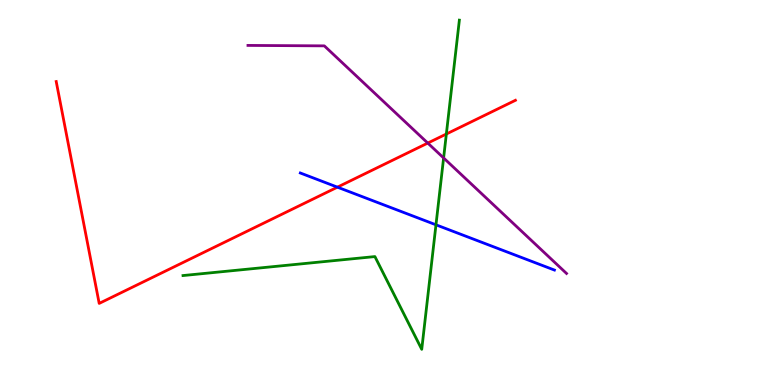[{'lines': ['blue', 'red'], 'intersections': [{'x': 4.35, 'y': 5.14}]}, {'lines': ['green', 'red'], 'intersections': [{'x': 5.76, 'y': 6.52}]}, {'lines': ['purple', 'red'], 'intersections': [{'x': 5.52, 'y': 6.28}]}, {'lines': ['blue', 'green'], 'intersections': [{'x': 5.63, 'y': 4.16}]}, {'lines': ['blue', 'purple'], 'intersections': []}, {'lines': ['green', 'purple'], 'intersections': [{'x': 5.72, 'y': 5.9}]}]